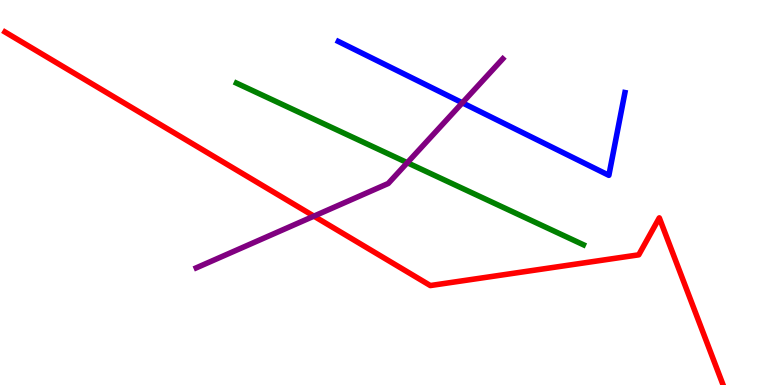[{'lines': ['blue', 'red'], 'intersections': []}, {'lines': ['green', 'red'], 'intersections': []}, {'lines': ['purple', 'red'], 'intersections': [{'x': 4.05, 'y': 4.39}]}, {'lines': ['blue', 'green'], 'intersections': []}, {'lines': ['blue', 'purple'], 'intersections': [{'x': 5.97, 'y': 7.33}]}, {'lines': ['green', 'purple'], 'intersections': [{'x': 5.26, 'y': 5.77}]}]